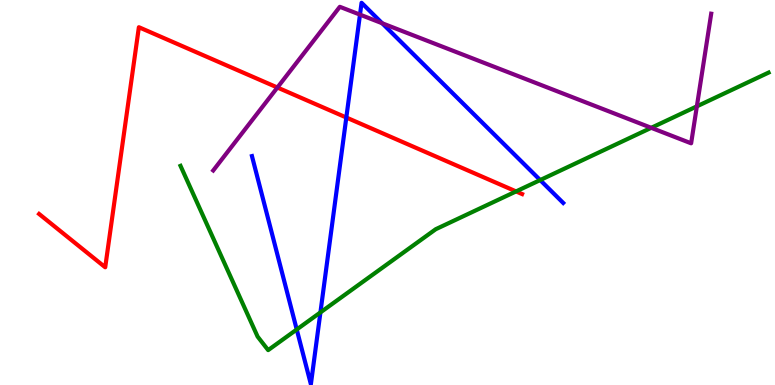[{'lines': ['blue', 'red'], 'intersections': [{'x': 4.47, 'y': 6.95}]}, {'lines': ['green', 'red'], 'intersections': [{'x': 6.66, 'y': 5.03}]}, {'lines': ['purple', 'red'], 'intersections': [{'x': 3.58, 'y': 7.73}]}, {'lines': ['blue', 'green'], 'intersections': [{'x': 3.83, 'y': 1.44}, {'x': 4.13, 'y': 1.89}, {'x': 6.97, 'y': 5.32}]}, {'lines': ['blue', 'purple'], 'intersections': [{'x': 4.65, 'y': 9.62}, {'x': 4.93, 'y': 9.4}]}, {'lines': ['green', 'purple'], 'intersections': [{'x': 8.4, 'y': 6.68}, {'x': 8.99, 'y': 7.24}]}]